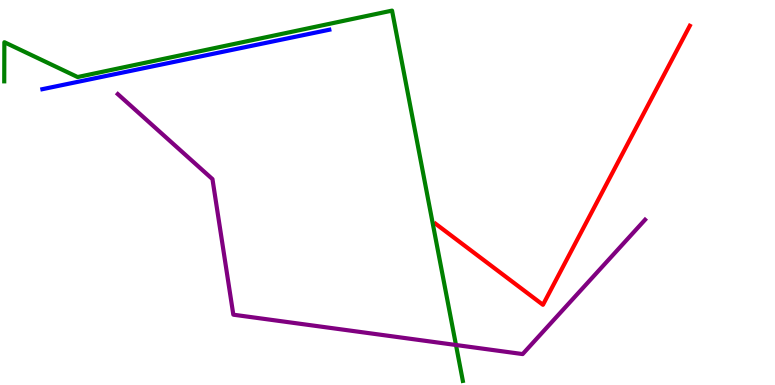[{'lines': ['blue', 'red'], 'intersections': []}, {'lines': ['green', 'red'], 'intersections': []}, {'lines': ['purple', 'red'], 'intersections': []}, {'lines': ['blue', 'green'], 'intersections': []}, {'lines': ['blue', 'purple'], 'intersections': []}, {'lines': ['green', 'purple'], 'intersections': [{'x': 5.88, 'y': 1.04}]}]